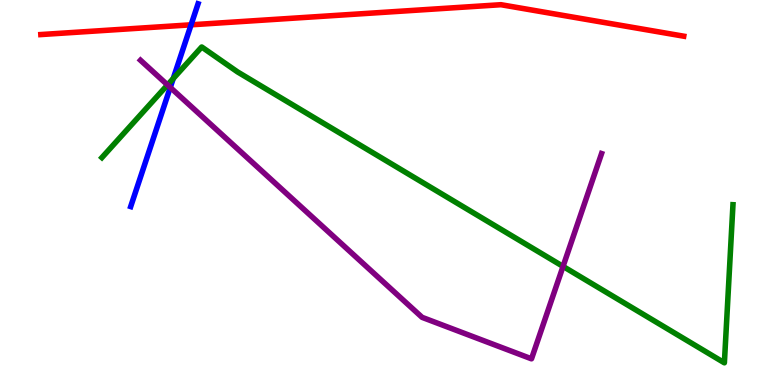[{'lines': ['blue', 'red'], 'intersections': [{'x': 2.47, 'y': 9.36}]}, {'lines': ['green', 'red'], 'intersections': []}, {'lines': ['purple', 'red'], 'intersections': []}, {'lines': ['blue', 'green'], 'intersections': [{'x': 2.24, 'y': 7.96}]}, {'lines': ['blue', 'purple'], 'intersections': [{'x': 2.2, 'y': 7.73}]}, {'lines': ['green', 'purple'], 'intersections': [{'x': 2.16, 'y': 7.79}, {'x': 7.27, 'y': 3.08}]}]